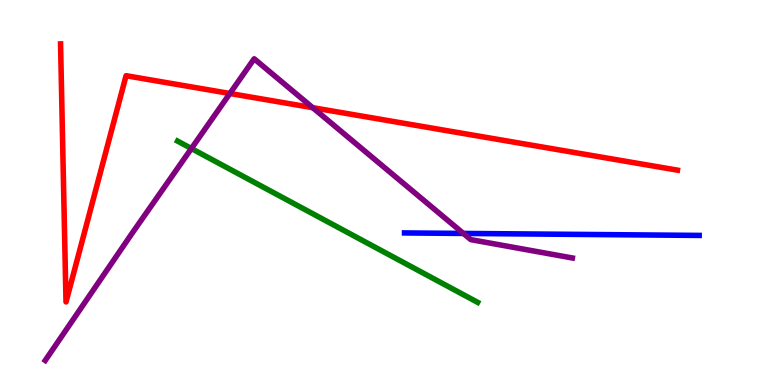[{'lines': ['blue', 'red'], 'intersections': []}, {'lines': ['green', 'red'], 'intersections': []}, {'lines': ['purple', 'red'], 'intersections': [{'x': 2.97, 'y': 7.57}, {'x': 4.04, 'y': 7.2}]}, {'lines': ['blue', 'green'], 'intersections': []}, {'lines': ['blue', 'purple'], 'intersections': [{'x': 5.98, 'y': 3.94}]}, {'lines': ['green', 'purple'], 'intersections': [{'x': 2.47, 'y': 6.14}]}]